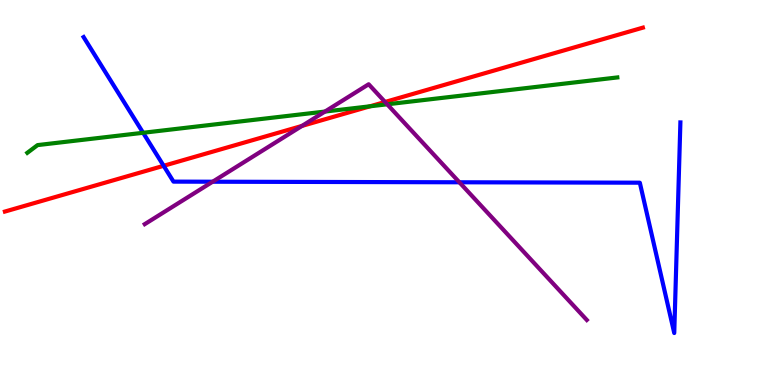[{'lines': ['blue', 'red'], 'intersections': [{'x': 2.11, 'y': 5.69}]}, {'lines': ['green', 'red'], 'intersections': [{'x': 4.77, 'y': 7.24}]}, {'lines': ['purple', 'red'], 'intersections': [{'x': 3.9, 'y': 6.73}, {'x': 4.97, 'y': 7.35}]}, {'lines': ['blue', 'green'], 'intersections': [{'x': 1.85, 'y': 6.55}]}, {'lines': ['blue', 'purple'], 'intersections': [{'x': 2.74, 'y': 5.28}, {'x': 5.93, 'y': 5.27}]}, {'lines': ['green', 'purple'], 'intersections': [{'x': 4.19, 'y': 7.1}, {'x': 5.0, 'y': 7.29}]}]